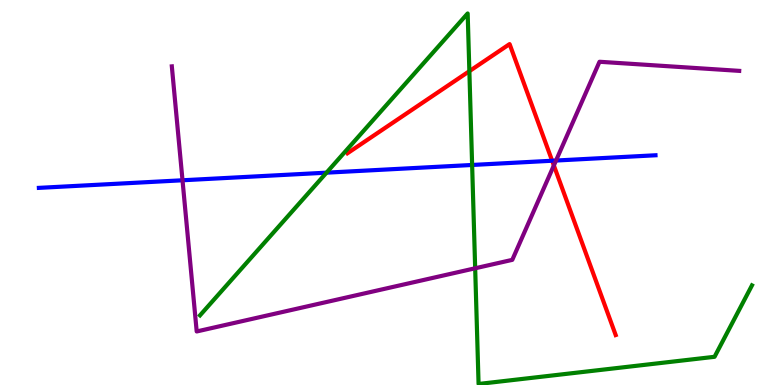[{'lines': ['blue', 'red'], 'intersections': [{'x': 7.12, 'y': 5.82}]}, {'lines': ['green', 'red'], 'intersections': [{'x': 6.06, 'y': 8.15}]}, {'lines': ['purple', 'red'], 'intersections': [{'x': 7.15, 'y': 5.7}]}, {'lines': ['blue', 'green'], 'intersections': [{'x': 4.21, 'y': 5.52}, {'x': 6.09, 'y': 5.72}]}, {'lines': ['blue', 'purple'], 'intersections': [{'x': 2.36, 'y': 5.32}, {'x': 7.17, 'y': 5.83}]}, {'lines': ['green', 'purple'], 'intersections': [{'x': 6.13, 'y': 3.03}]}]